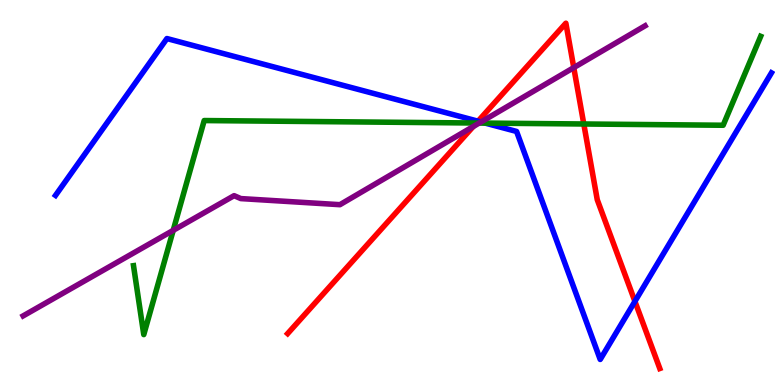[{'lines': ['blue', 'red'], 'intersections': [{'x': 6.17, 'y': 6.85}, {'x': 8.19, 'y': 2.17}]}, {'lines': ['green', 'red'], 'intersections': [{'x': 6.15, 'y': 6.8}, {'x': 7.53, 'y': 6.78}]}, {'lines': ['purple', 'red'], 'intersections': [{'x': 6.11, 'y': 6.71}, {'x': 7.4, 'y': 8.24}]}, {'lines': ['blue', 'green'], 'intersections': [{'x': 6.26, 'y': 6.8}]}, {'lines': ['blue', 'purple'], 'intersections': [{'x': 6.21, 'y': 6.83}]}, {'lines': ['green', 'purple'], 'intersections': [{'x': 2.23, 'y': 4.02}, {'x': 6.18, 'y': 6.8}]}]